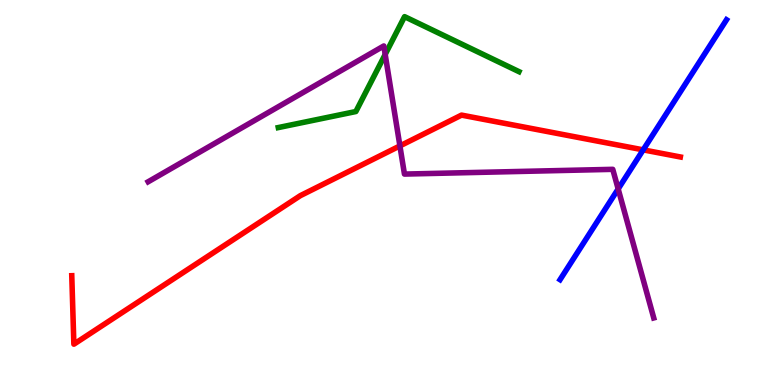[{'lines': ['blue', 'red'], 'intersections': [{'x': 8.3, 'y': 6.11}]}, {'lines': ['green', 'red'], 'intersections': []}, {'lines': ['purple', 'red'], 'intersections': [{'x': 5.16, 'y': 6.21}]}, {'lines': ['blue', 'green'], 'intersections': []}, {'lines': ['blue', 'purple'], 'intersections': [{'x': 7.98, 'y': 5.09}]}, {'lines': ['green', 'purple'], 'intersections': [{'x': 4.97, 'y': 8.59}]}]